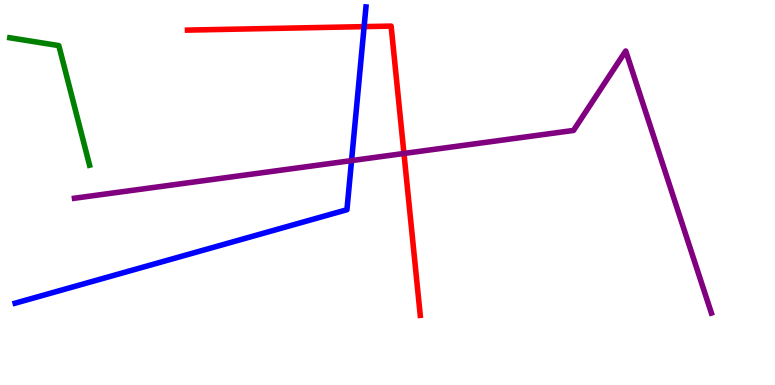[{'lines': ['blue', 'red'], 'intersections': [{'x': 4.7, 'y': 9.31}]}, {'lines': ['green', 'red'], 'intersections': []}, {'lines': ['purple', 'red'], 'intersections': [{'x': 5.21, 'y': 6.01}]}, {'lines': ['blue', 'green'], 'intersections': []}, {'lines': ['blue', 'purple'], 'intersections': [{'x': 4.54, 'y': 5.83}]}, {'lines': ['green', 'purple'], 'intersections': []}]